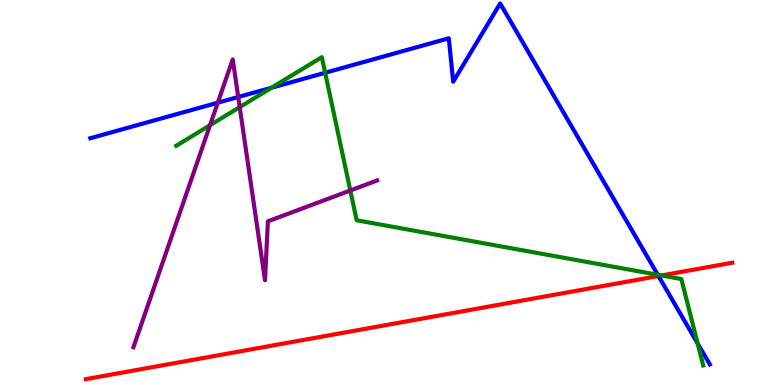[{'lines': ['blue', 'red'], 'intersections': [{'x': 8.5, 'y': 2.83}]}, {'lines': ['green', 'red'], 'intersections': [{'x': 8.54, 'y': 2.84}]}, {'lines': ['purple', 'red'], 'intersections': []}, {'lines': ['blue', 'green'], 'intersections': [{'x': 3.51, 'y': 7.72}, {'x': 4.2, 'y': 8.11}, {'x': 8.49, 'y': 2.86}, {'x': 9.0, 'y': 1.08}]}, {'lines': ['blue', 'purple'], 'intersections': [{'x': 2.81, 'y': 7.33}, {'x': 3.07, 'y': 7.48}]}, {'lines': ['green', 'purple'], 'intersections': [{'x': 2.71, 'y': 6.75}, {'x': 3.09, 'y': 7.22}, {'x': 4.52, 'y': 5.05}]}]